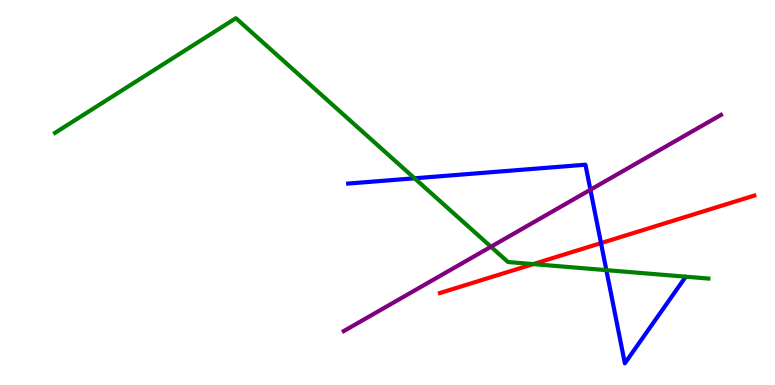[{'lines': ['blue', 'red'], 'intersections': [{'x': 7.75, 'y': 3.69}]}, {'lines': ['green', 'red'], 'intersections': [{'x': 6.88, 'y': 3.14}]}, {'lines': ['purple', 'red'], 'intersections': []}, {'lines': ['blue', 'green'], 'intersections': [{'x': 5.35, 'y': 5.37}, {'x': 7.82, 'y': 2.98}]}, {'lines': ['blue', 'purple'], 'intersections': [{'x': 7.62, 'y': 5.07}]}, {'lines': ['green', 'purple'], 'intersections': [{'x': 6.33, 'y': 3.59}]}]